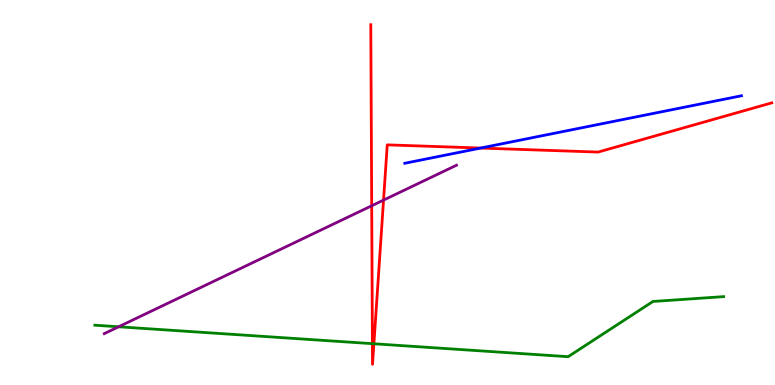[{'lines': ['blue', 'red'], 'intersections': [{'x': 6.2, 'y': 6.15}]}, {'lines': ['green', 'red'], 'intersections': [{'x': 4.81, 'y': 1.07}, {'x': 4.82, 'y': 1.07}]}, {'lines': ['purple', 'red'], 'intersections': [{'x': 4.8, 'y': 4.66}, {'x': 4.95, 'y': 4.8}]}, {'lines': ['blue', 'green'], 'intersections': []}, {'lines': ['blue', 'purple'], 'intersections': []}, {'lines': ['green', 'purple'], 'intersections': [{'x': 1.53, 'y': 1.51}]}]